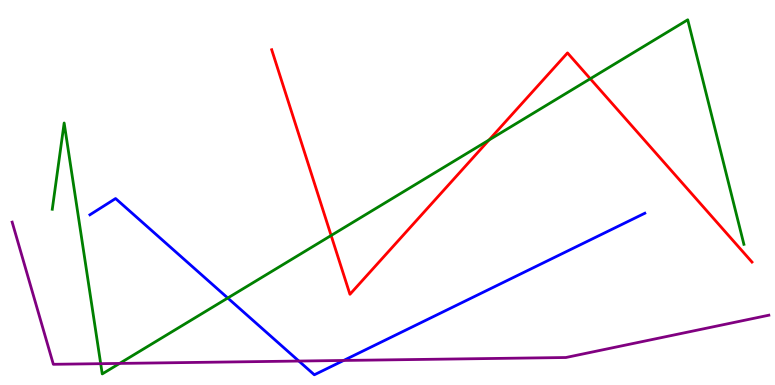[{'lines': ['blue', 'red'], 'intersections': []}, {'lines': ['green', 'red'], 'intersections': [{'x': 4.27, 'y': 3.88}, {'x': 6.31, 'y': 6.36}, {'x': 7.62, 'y': 7.95}]}, {'lines': ['purple', 'red'], 'intersections': []}, {'lines': ['blue', 'green'], 'intersections': [{'x': 2.94, 'y': 2.26}]}, {'lines': ['blue', 'purple'], 'intersections': [{'x': 3.86, 'y': 0.622}, {'x': 4.43, 'y': 0.638}]}, {'lines': ['green', 'purple'], 'intersections': [{'x': 1.3, 'y': 0.554}, {'x': 1.54, 'y': 0.56}]}]